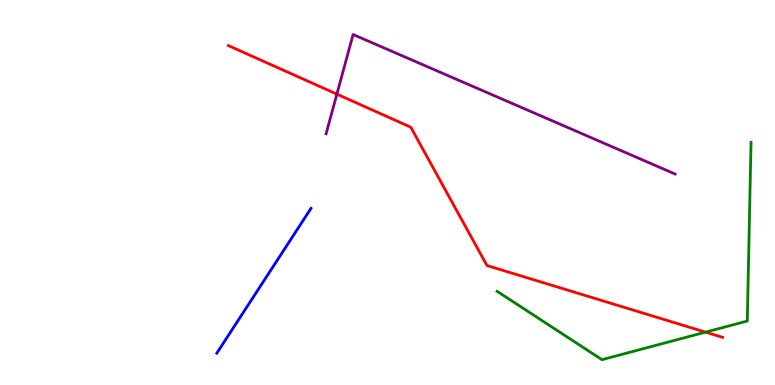[{'lines': ['blue', 'red'], 'intersections': []}, {'lines': ['green', 'red'], 'intersections': [{'x': 9.1, 'y': 1.37}]}, {'lines': ['purple', 'red'], 'intersections': [{'x': 4.35, 'y': 7.55}]}, {'lines': ['blue', 'green'], 'intersections': []}, {'lines': ['blue', 'purple'], 'intersections': []}, {'lines': ['green', 'purple'], 'intersections': []}]